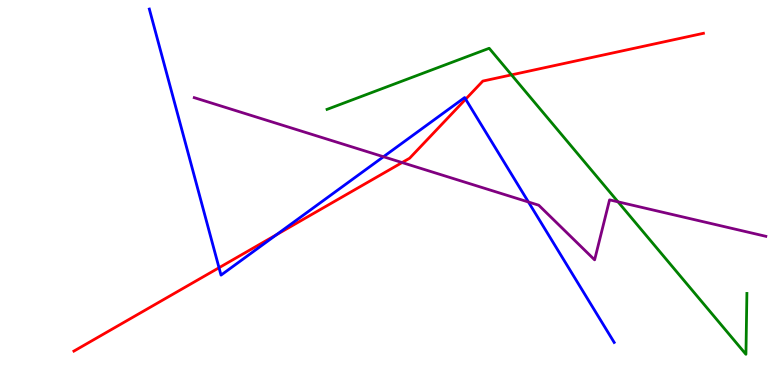[{'lines': ['blue', 'red'], 'intersections': [{'x': 2.83, 'y': 3.05}, {'x': 3.57, 'y': 3.9}, {'x': 6.01, 'y': 7.42}]}, {'lines': ['green', 'red'], 'intersections': [{'x': 6.6, 'y': 8.06}]}, {'lines': ['purple', 'red'], 'intersections': [{'x': 5.19, 'y': 5.78}]}, {'lines': ['blue', 'green'], 'intersections': []}, {'lines': ['blue', 'purple'], 'intersections': [{'x': 4.95, 'y': 5.93}, {'x': 6.82, 'y': 4.75}]}, {'lines': ['green', 'purple'], 'intersections': [{'x': 7.97, 'y': 4.76}]}]